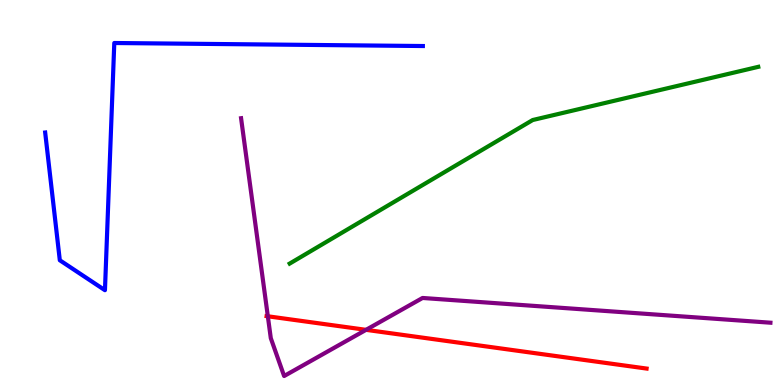[{'lines': ['blue', 'red'], 'intersections': []}, {'lines': ['green', 'red'], 'intersections': []}, {'lines': ['purple', 'red'], 'intersections': [{'x': 3.46, 'y': 1.78}, {'x': 4.72, 'y': 1.43}]}, {'lines': ['blue', 'green'], 'intersections': []}, {'lines': ['blue', 'purple'], 'intersections': []}, {'lines': ['green', 'purple'], 'intersections': []}]